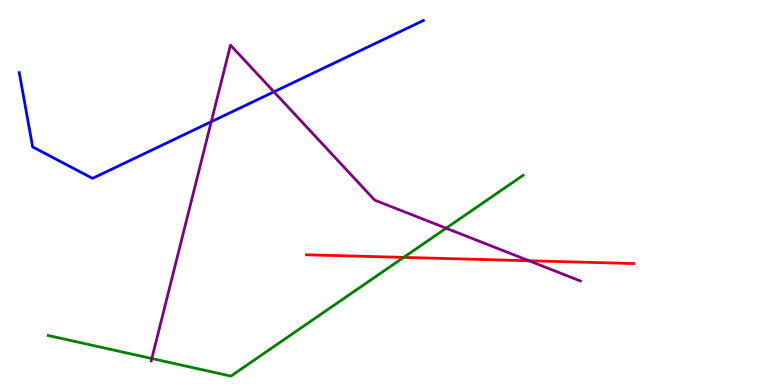[{'lines': ['blue', 'red'], 'intersections': []}, {'lines': ['green', 'red'], 'intersections': [{'x': 5.21, 'y': 3.31}]}, {'lines': ['purple', 'red'], 'intersections': [{'x': 6.82, 'y': 3.23}]}, {'lines': ['blue', 'green'], 'intersections': []}, {'lines': ['blue', 'purple'], 'intersections': [{'x': 2.73, 'y': 6.84}, {'x': 3.53, 'y': 7.62}]}, {'lines': ['green', 'purple'], 'intersections': [{'x': 1.96, 'y': 0.687}, {'x': 5.76, 'y': 4.07}]}]